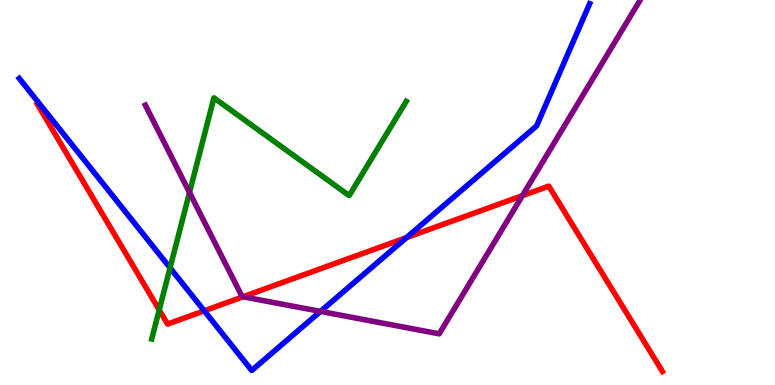[{'lines': ['blue', 'red'], 'intersections': [{'x': 2.64, 'y': 1.93}, {'x': 5.24, 'y': 3.83}]}, {'lines': ['green', 'red'], 'intersections': [{'x': 2.05, 'y': 1.95}]}, {'lines': ['purple', 'red'], 'intersections': [{'x': 3.14, 'y': 2.29}, {'x': 6.74, 'y': 4.92}]}, {'lines': ['blue', 'green'], 'intersections': [{'x': 2.19, 'y': 3.04}]}, {'lines': ['blue', 'purple'], 'intersections': [{'x': 4.14, 'y': 1.91}]}, {'lines': ['green', 'purple'], 'intersections': [{'x': 2.45, 'y': 5.0}]}]